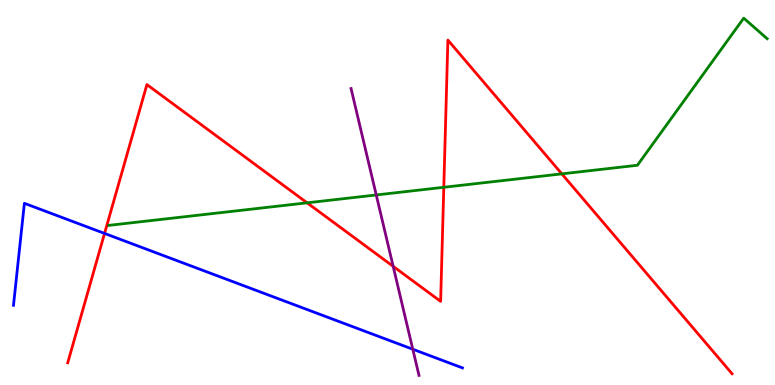[{'lines': ['blue', 'red'], 'intersections': [{'x': 1.35, 'y': 3.94}]}, {'lines': ['green', 'red'], 'intersections': [{'x': 3.96, 'y': 4.73}, {'x': 5.73, 'y': 5.14}, {'x': 7.25, 'y': 5.48}]}, {'lines': ['purple', 'red'], 'intersections': [{'x': 5.07, 'y': 3.08}]}, {'lines': ['blue', 'green'], 'intersections': []}, {'lines': ['blue', 'purple'], 'intersections': [{'x': 5.33, 'y': 0.929}]}, {'lines': ['green', 'purple'], 'intersections': [{'x': 4.85, 'y': 4.94}]}]